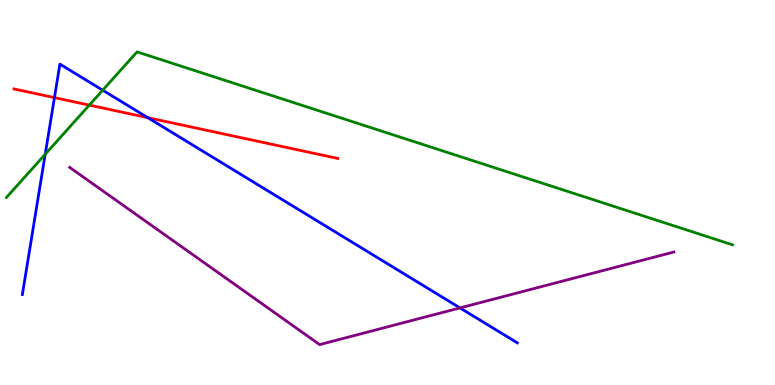[{'lines': ['blue', 'red'], 'intersections': [{'x': 0.702, 'y': 7.46}, {'x': 1.91, 'y': 6.94}]}, {'lines': ['green', 'red'], 'intersections': [{'x': 1.15, 'y': 7.27}]}, {'lines': ['purple', 'red'], 'intersections': []}, {'lines': ['blue', 'green'], 'intersections': [{'x': 0.583, 'y': 5.99}, {'x': 1.33, 'y': 7.66}]}, {'lines': ['blue', 'purple'], 'intersections': [{'x': 5.94, 'y': 2.0}]}, {'lines': ['green', 'purple'], 'intersections': []}]